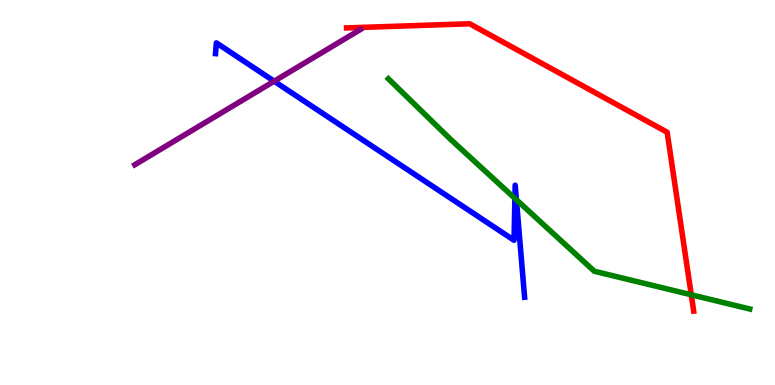[{'lines': ['blue', 'red'], 'intersections': []}, {'lines': ['green', 'red'], 'intersections': [{'x': 8.92, 'y': 2.34}]}, {'lines': ['purple', 'red'], 'intersections': []}, {'lines': ['blue', 'green'], 'intersections': [{'x': 6.64, 'y': 4.85}, {'x': 6.66, 'y': 4.81}]}, {'lines': ['blue', 'purple'], 'intersections': [{'x': 3.54, 'y': 7.89}]}, {'lines': ['green', 'purple'], 'intersections': []}]